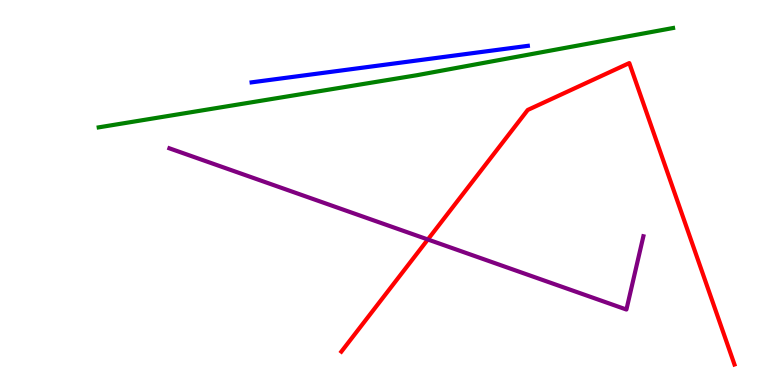[{'lines': ['blue', 'red'], 'intersections': []}, {'lines': ['green', 'red'], 'intersections': []}, {'lines': ['purple', 'red'], 'intersections': [{'x': 5.52, 'y': 3.78}]}, {'lines': ['blue', 'green'], 'intersections': []}, {'lines': ['blue', 'purple'], 'intersections': []}, {'lines': ['green', 'purple'], 'intersections': []}]